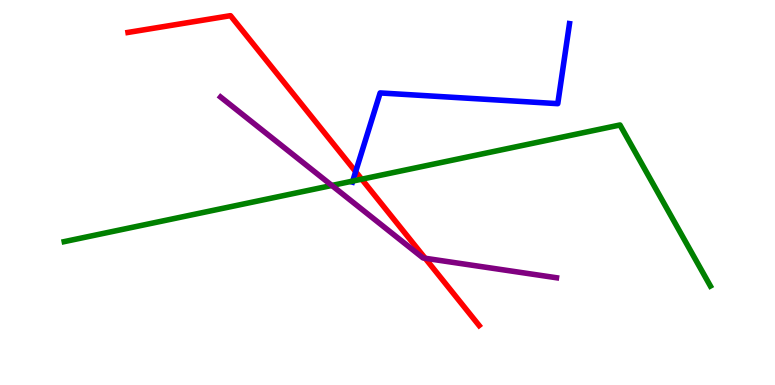[{'lines': ['blue', 'red'], 'intersections': [{'x': 4.59, 'y': 5.54}]}, {'lines': ['green', 'red'], 'intersections': [{'x': 4.67, 'y': 5.35}]}, {'lines': ['purple', 'red'], 'intersections': [{'x': 5.49, 'y': 3.29}]}, {'lines': ['blue', 'green'], 'intersections': [{'x': 4.55, 'y': 5.3}]}, {'lines': ['blue', 'purple'], 'intersections': []}, {'lines': ['green', 'purple'], 'intersections': [{'x': 4.28, 'y': 5.18}]}]